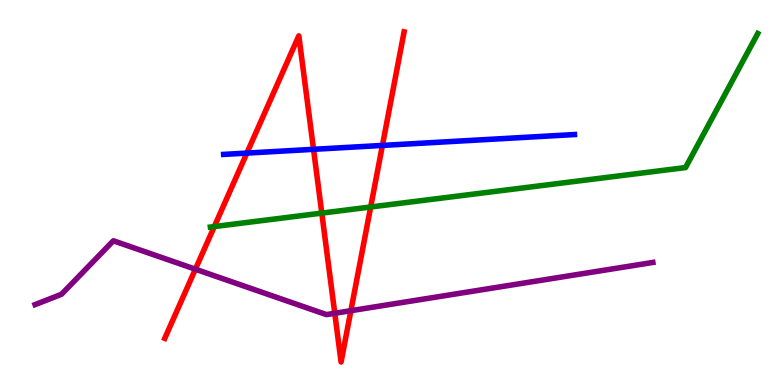[{'lines': ['blue', 'red'], 'intersections': [{'x': 3.19, 'y': 6.02}, {'x': 4.05, 'y': 6.12}, {'x': 4.93, 'y': 6.22}]}, {'lines': ['green', 'red'], 'intersections': [{'x': 2.77, 'y': 4.12}, {'x': 4.15, 'y': 4.46}, {'x': 4.78, 'y': 4.62}]}, {'lines': ['purple', 'red'], 'intersections': [{'x': 2.52, 'y': 3.01}, {'x': 4.32, 'y': 1.86}, {'x': 4.53, 'y': 1.93}]}, {'lines': ['blue', 'green'], 'intersections': []}, {'lines': ['blue', 'purple'], 'intersections': []}, {'lines': ['green', 'purple'], 'intersections': []}]